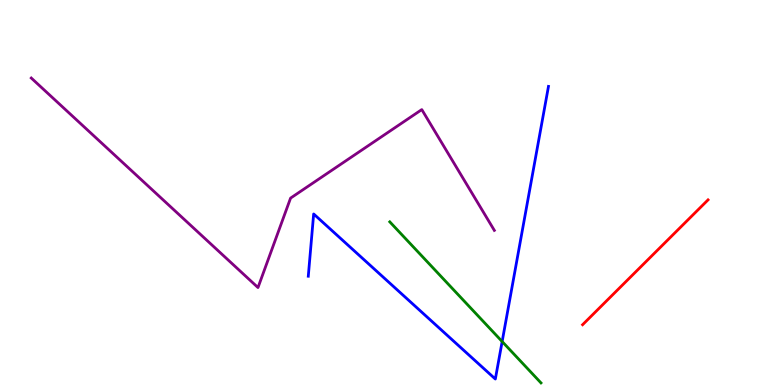[{'lines': ['blue', 'red'], 'intersections': []}, {'lines': ['green', 'red'], 'intersections': []}, {'lines': ['purple', 'red'], 'intersections': []}, {'lines': ['blue', 'green'], 'intersections': [{'x': 6.48, 'y': 1.13}]}, {'lines': ['blue', 'purple'], 'intersections': []}, {'lines': ['green', 'purple'], 'intersections': []}]